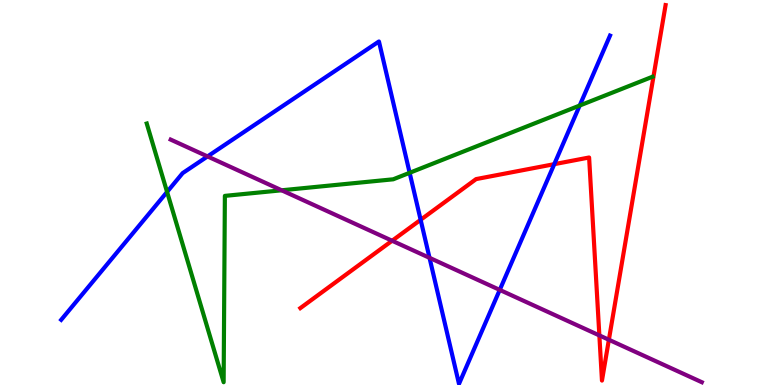[{'lines': ['blue', 'red'], 'intersections': [{'x': 5.43, 'y': 4.29}, {'x': 7.15, 'y': 5.74}]}, {'lines': ['green', 'red'], 'intersections': []}, {'lines': ['purple', 'red'], 'intersections': [{'x': 5.06, 'y': 3.75}, {'x': 7.73, 'y': 1.29}, {'x': 7.86, 'y': 1.18}]}, {'lines': ['blue', 'green'], 'intersections': [{'x': 2.16, 'y': 5.01}, {'x': 5.29, 'y': 5.51}, {'x': 7.48, 'y': 7.26}]}, {'lines': ['blue', 'purple'], 'intersections': [{'x': 2.68, 'y': 5.94}, {'x': 5.54, 'y': 3.3}, {'x': 6.45, 'y': 2.47}]}, {'lines': ['green', 'purple'], 'intersections': [{'x': 3.63, 'y': 5.06}]}]